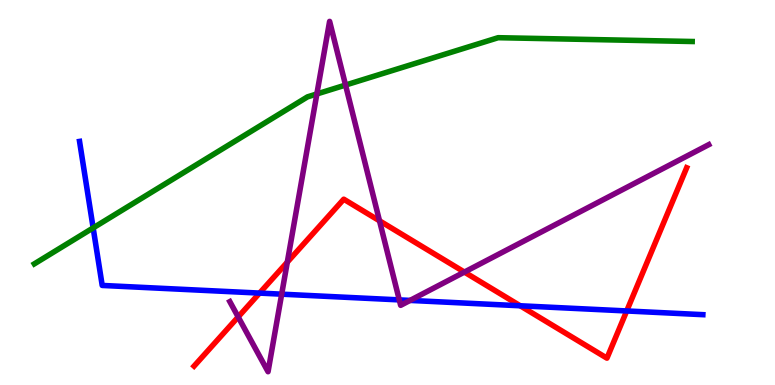[{'lines': ['blue', 'red'], 'intersections': [{'x': 3.35, 'y': 2.39}, {'x': 6.71, 'y': 2.06}, {'x': 8.09, 'y': 1.92}]}, {'lines': ['green', 'red'], 'intersections': []}, {'lines': ['purple', 'red'], 'intersections': [{'x': 3.07, 'y': 1.77}, {'x': 3.71, 'y': 3.19}, {'x': 4.9, 'y': 4.26}, {'x': 5.99, 'y': 2.93}]}, {'lines': ['blue', 'green'], 'intersections': [{'x': 1.2, 'y': 4.08}]}, {'lines': ['blue', 'purple'], 'intersections': [{'x': 3.63, 'y': 2.36}, {'x': 5.15, 'y': 2.21}, {'x': 5.29, 'y': 2.2}]}, {'lines': ['green', 'purple'], 'intersections': [{'x': 4.09, 'y': 7.56}, {'x': 4.46, 'y': 7.79}]}]